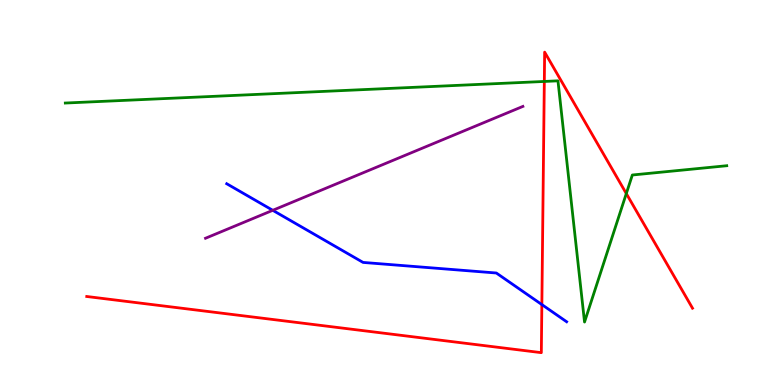[{'lines': ['blue', 'red'], 'intersections': [{'x': 6.99, 'y': 2.09}]}, {'lines': ['green', 'red'], 'intersections': [{'x': 7.02, 'y': 7.88}, {'x': 8.08, 'y': 4.97}]}, {'lines': ['purple', 'red'], 'intersections': []}, {'lines': ['blue', 'green'], 'intersections': []}, {'lines': ['blue', 'purple'], 'intersections': [{'x': 3.52, 'y': 4.54}]}, {'lines': ['green', 'purple'], 'intersections': []}]